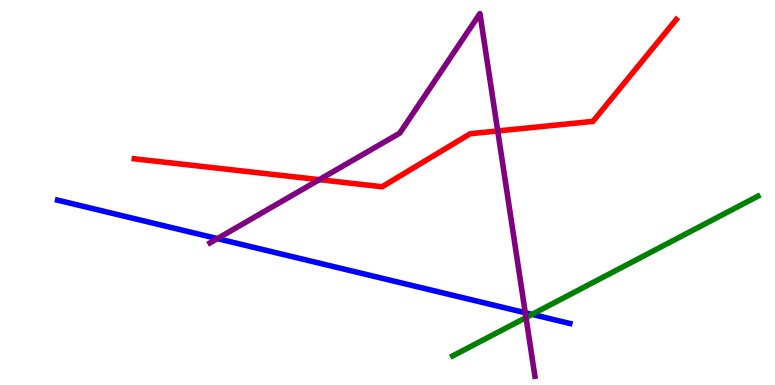[{'lines': ['blue', 'red'], 'intersections': []}, {'lines': ['green', 'red'], 'intersections': []}, {'lines': ['purple', 'red'], 'intersections': [{'x': 4.12, 'y': 5.33}, {'x': 6.42, 'y': 6.6}]}, {'lines': ['blue', 'green'], 'intersections': [{'x': 6.87, 'y': 1.83}]}, {'lines': ['blue', 'purple'], 'intersections': [{'x': 2.81, 'y': 3.8}, {'x': 6.78, 'y': 1.88}]}, {'lines': ['green', 'purple'], 'intersections': [{'x': 6.79, 'y': 1.75}]}]